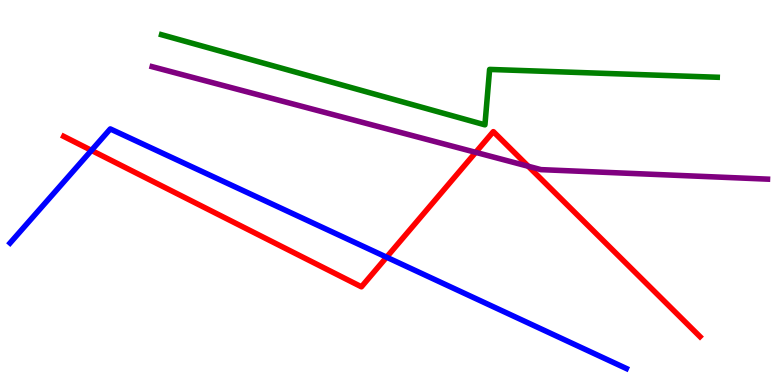[{'lines': ['blue', 'red'], 'intersections': [{'x': 1.18, 'y': 6.09}, {'x': 4.99, 'y': 3.32}]}, {'lines': ['green', 'red'], 'intersections': []}, {'lines': ['purple', 'red'], 'intersections': [{'x': 6.14, 'y': 6.04}, {'x': 6.82, 'y': 5.68}]}, {'lines': ['blue', 'green'], 'intersections': []}, {'lines': ['blue', 'purple'], 'intersections': []}, {'lines': ['green', 'purple'], 'intersections': []}]